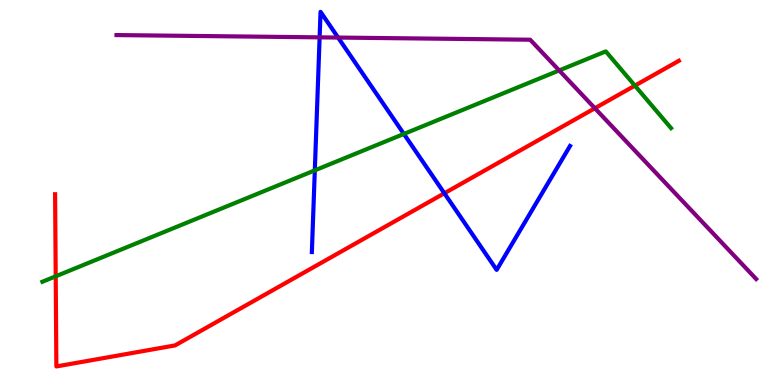[{'lines': ['blue', 'red'], 'intersections': [{'x': 5.73, 'y': 4.98}]}, {'lines': ['green', 'red'], 'intersections': [{'x': 0.719, 'y': 2.82}, {'x': 8.19, 'y': 7.78}]}, {'lines': ['purple', 'red'], 'intersections': [{'x': 7.68, 'y': 7.19}]}, {'lines': ['blue', 'green'], 'intersections': [{'x': 4.06, 'y': 5.57}, {'x': 5.21, 'y': 6.52}]}, {'lines': ['blue', 'purple'], 'intersections': [{'x': 4.12, 'y': 9.03}, {'x': 4.36, 'y': 9.02}]}, {'lines': ['green', 'purple'], 'intersections': [{'x': 7.22, 'y': 8.17}]}]